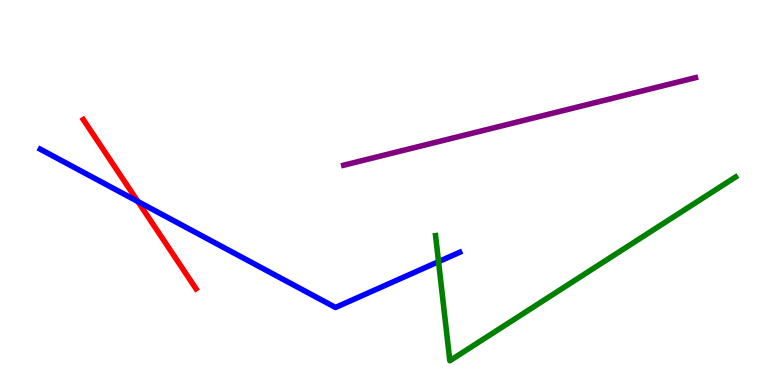[{'lines': ['blue', 'red'], 'intersections': [{'x': 1.78, 'y': 4.77}]}, {'lines': ['green', 'red'], 'intersections': []}, {'lines': ['purple', 'red'], 'intersections': []}, {'lines': ['blue', 'green'], 'intersections': [{'x': 5.66, 'y': 3.2}]}, {'lines': ['blue', 'purple'], 'intersections': []}, {'lines': ['green', 'purple'], 'intersections': []}]